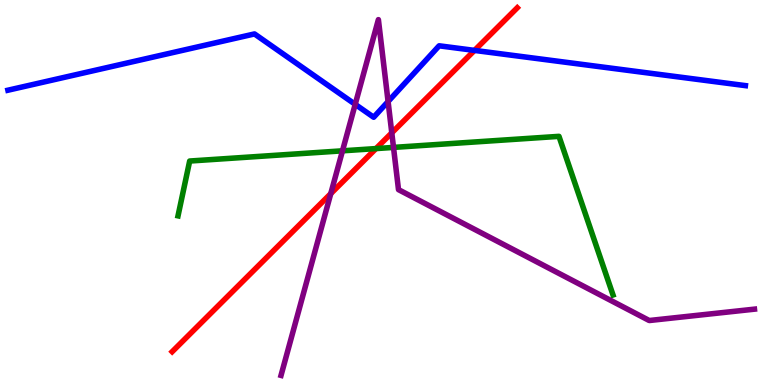[{'lines': ['blue', 'red'], 'intersections': [{'x': 6.12, 'y': 8.69}]}, {'lines': ['green', 'red'], 'intersections': [{'x': 4.85, 'y': 6.14}]}, {'lines': ['purple', 'red'], 'intersections': [{'x': 4.27, 'y': 4.97}, {'x': 5.06, 'y': 6.55}]}, {'lines': ['blue', 'green'], 'intersections': []}, {'lines': ['blue', 'purple'], 'intersections': [{'x': 4.58, 'y': 7.29}, {'x': 5.01, 'y': 7.36}]}, {'lines': ['green', 'purple'], 'intersections': [{'x': 4.42, 'y': 6.08}, {'x': 5.08, 'y': 6.17}]}]